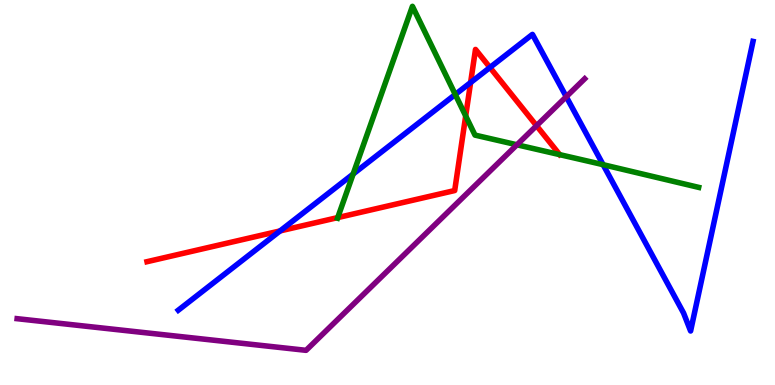[{'lines': ['blue', 'red'], 'intersections': [{'x': 3.61, 'y': 4.0}, {'x': 6.07, 'y': 7.86}, {'x': 6.32, 'y': 8.25}]}, {'lines': ['green', 'red'], 'intersections': [{'x': 4.36, 'y': 4.35}, {'x': 6.01, 'y': 6.99}]}, {'lines': ['purple', 'red'], 'intersections': [{'x': 6.92, 'y': 6.74}]}, {'lines': ['blue', 'green'], 'intersections': [{'x': 4.56, 'y': 5.48}, {'x': 5.87, 'y': 7.55}, {'x': 7.78, 'y': 5.72}]}, {'lines': ['blue', 'purple'], 'intersections': [{'x': 7.31, 'y': 7.49}]}, {'lines': ['green', 'purple'], 'intersections': [{'x': 6.67, 'y': 6.24}]}]